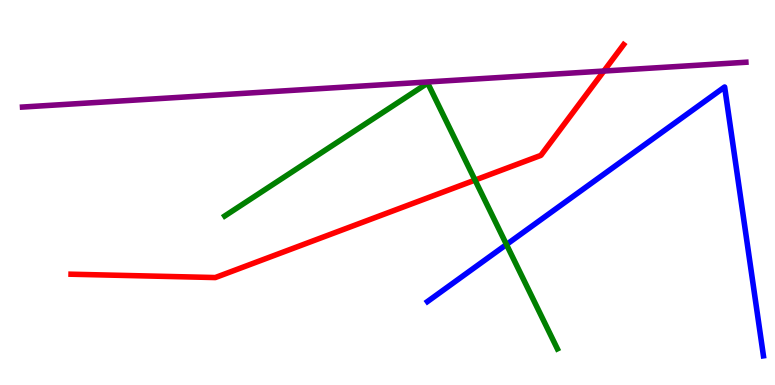[{'lines': ['blue', 'red'], 'intersections': []}, {'lines': ['green', 'red'], 'intersections': [{'x': 6.13, 'y': 5.32}]}, {'lines': ['purple', 'red'], 'intersections': [{'x': 7.79, 'y': 8.15}]}, {'lines': ['blue', 'green'], 'intersections': [{'x': 6.54, 'y': 3.65}]}, {'lines': ['blue', 'purple'], 'intersections': []}, {'lines': ['green', 'purple'], 'intersections': []}]